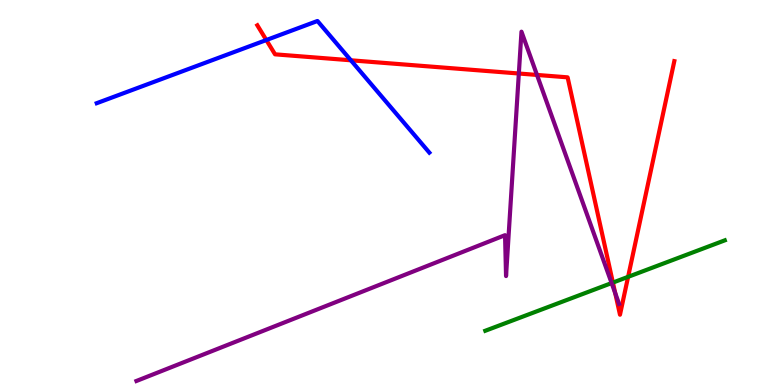[{'lines': ['blue', 'red'], 'intersections': [{'x': 3.44, 'y': 8.96}, {'x': 4.53, 'y': 8.43}]}, {'lines': ['green', 'red'], 'intersections': [{'x': 7.91, 'y': 2.66}, {'x': 8.1, 'y': 2.81}]}, {'lines': ['purple', 'red'], 'intersections': [{'x': 6.69, 'y': 8.09}, {'x': 6.93, 'y': 8.05}, {'x': 7.94, 'y': 2.39}]}, {'lines': ['blue', 'green'], 'intersections': []}, {'lines': ['blue', 'purple'], 'intersections': []}, {'lines': ['green', 'purple'], 'intersections': [{'x': 7.89, 'y': 2.65}]}]